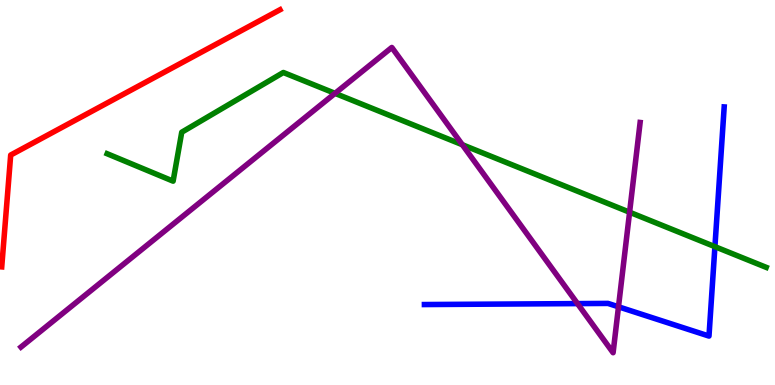[{'lines': ['blue', 'red'], 'intersections': []}, {'lines': ['green', 'red'], 'intersections': []}, {'lines': ['purple', 'red'], 'intersections': []}, {'lines': ['blue', 'green'], 'intersections': [{'x': 9.22, 'y': 3.59}]}, {'lines': ['blue', 'purple'], 'intersections': [{'x': 7.45, 'y': 2.11}, {'x': 7.98, 'y': 2.03}]}, {'lines': ['green', 'purple'], 'intersections': [{'x': 4.32, 'y': 7.58}, {'x': 5.97, 'y': 6.24}, {'x': 8.12, 'y': 4.49}]}]